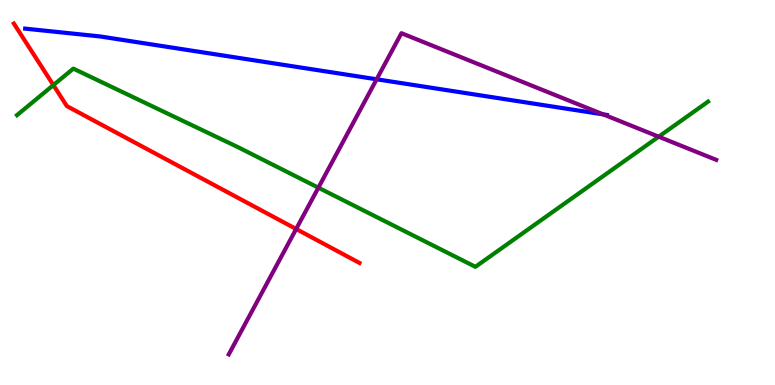[{'lines': ['blue', 'red'], 'intersections': []}, {'lines': ['green', 'red'], 'intersections': [{'x': 0.689, 'y': 7.79}]}, {'lines': ['purple', 'red'], 'intersections': [{'x': 3.82, 'y': 4.05}]}, {'lines': ['blue', 'green'], 'intersections': []}, {'lines': ['blue', 'purple'], 'intersections': [{'x': 4.86, 'y': 7.94}, {'x': 7.78, 'y': 7.03}]}, {'lines': ['green', 'purple'], 'intersections': [{'x': 4.11, 'y': 5.13}, {'x': 8.5, 'y': 6.45}]}]